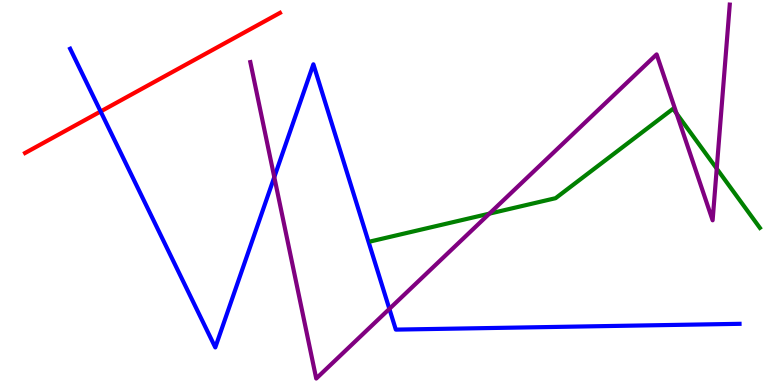[{'lines': ['blue', 'red'], 'intersections': [{'x': 1.3, 'y': 7.1}]}, {'lines': ['green', 'red'], 'intersections': []}, {'lines': ['purple', 'red'], 'intersections': []}, {'lines': ['blue', 'green'], 'intersections': []}, {'lines': ['blue', 'purple'], 'intersections': [{'x': 3.54, 'y': 5.4}, {'x': 5.02, 'y': 1.98}]}, {'lines': ['green', 'purple'], 'intersections': [{'x': 6.31, 'y': 4.45}, {'x': 8.73, 'y': 7.05}, {'x': 9.25, 'y': 5.62}]}]